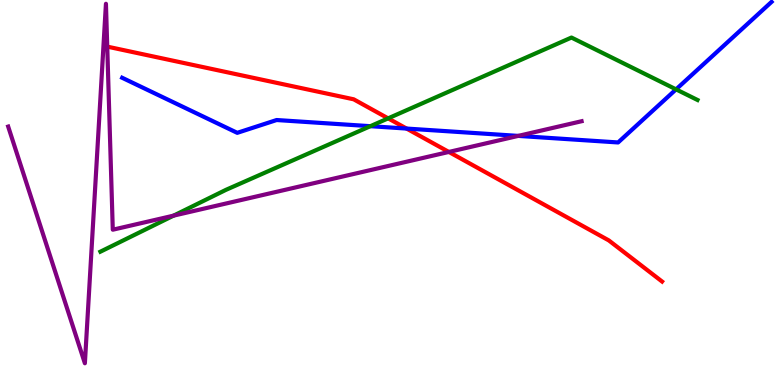[{'lines': ['blue', 'red'], 'intersections': [{'x': 5.25, 'y': 6.66}]}, {'lines': ['green', 'red'], 'intersections': [{'x': 5.01, 'y': 6.93}]}, {'lines': ['purple', 'red'], 'intersections': [{'x': 5.79, 'y': 6.05}]}, {'lines': ['blue', 'green'], 'intersections': [{'x': 4.78, 'y': 6.72}, {'x': 8.72, 'y': 7.68}]}, {'lines': ['blue', 'purple'], 'intersections': [{'x': 6.69, 'y': 6.47}]}, {'lines': ['green', 'purple'], 'intersections': [{'x': 2.24, 'y': 4.4}]}]